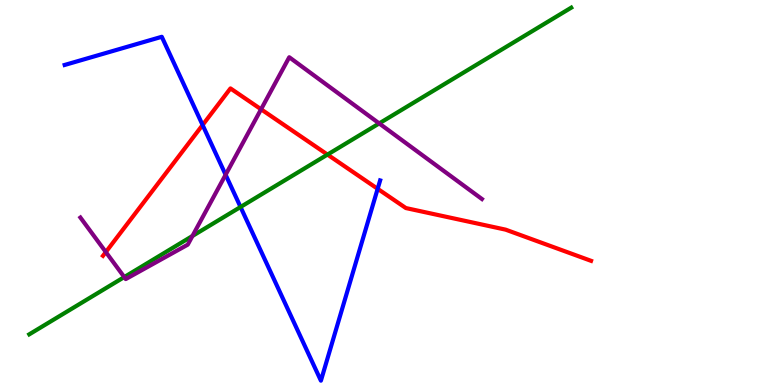[{'lines': ['blue', 'red'], 'intersections': [{'x': 2.61, 'y': 6.75}, {'x': 4.87, 'y': 5.1}]}, {'lines': ['green', 'red'], 'intersections': [{'x': 4.23, 'y': 5.98}]}, {'lines': ['purple', 'red'], 'intersections': [{'x': 1.37, 'y': 3.45}, {'x': 3.37, 'y': 7.16}]}, {'lines': ['blue', 'green'], 'intersections': [{'x': 3.1, 'y': 4.62}]}, {'lines': ['blue', 'purple'], 'intersections': [{'x': 2.91, 'y': 5.46}]}, {'lines': ['green', 'purple'], 'intersections': [{'x': 1.6, 'y': 2.8}, {'x': 2.48, 'y': 3.87}, {'x': 4.89, 'y': 6.79}]}]